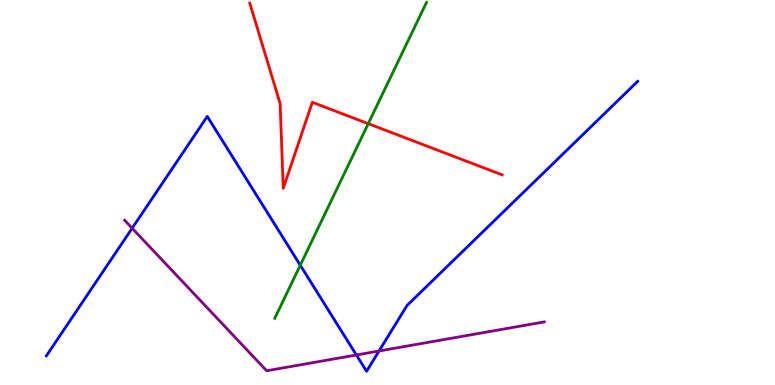[{'lines': ['blue', 'red'], 'intersections': []}, {'lines': ['green', 'red'], 'intersections': [{'x': 4.75, 'y': 6.79}]}, {'lines': ['purple', 'red'], 'intersections': []}, {'lines': ['blue', 'green'], 'intersections': [{'x': 3.87, 'y': 3.11}]}, {'lines': ['blue', 'purple'], 'intersections': [{'x': 1.71, 'y': 4.07}, {'x': 4.6, 'y': 0.78}, {'x': 4.89, 'y': 0.883}]}, {'lines': ['green', 'purple'], 'intersections': []}]